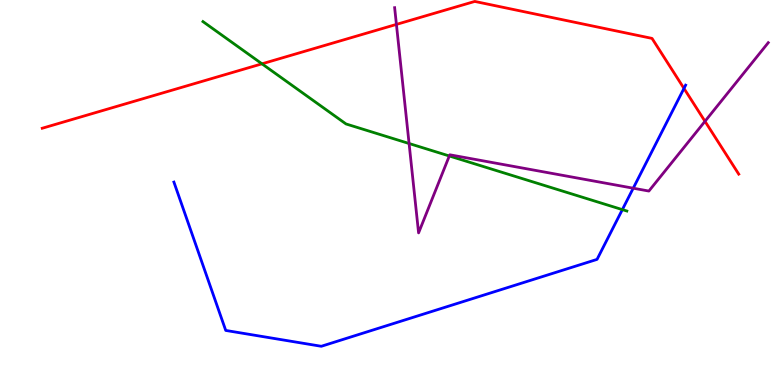[{'lines': ['blue', 'red'], 'intersections': [{'x': 8.83, 'y': 7.7}]}, {'lines': ['green', 'red'], 'intersections': [{'x': 3.38, 'y': 8.34}]}, {'lines': ['purple', 'red'], 'intersections': [{'x': 5.12, 'y': 9.37}, {'x': 9.1, 'y': 6.85}]}, {'lines': ['blue', 'green'], 'intersections': [{'x': 8.03, 'y': 4.56}]}, {'lines': ['blue', 'purple'], 'intersections': [{'x': 8.17, 'y': 5.11}]}, {'lines': ['green', 'purple'], 'intersections': [{'x': 5.28, 'y': 6.27}, {'x': 5.8, 'y': 5.95}]}]